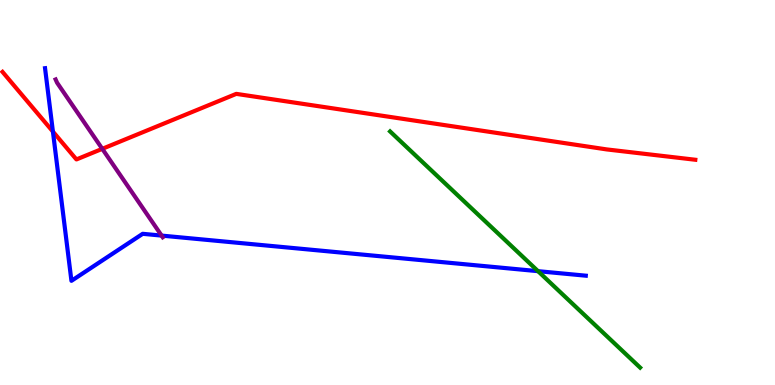[{'lines': ['blue', 'red'], 'intersections': [{'x': 0.683, 'y': 6.58}]}, {'lines': ['green', 'red'], 'intersections': []}, {'lines': ['purple', 'red'], 'intersections': [{'x': 1.32, 'y': 6.13}]}, {'lines': ['blue', 'green'], 'intersections': [{'x': 6.94, 'y': 2.96}]}, {'lines': ['blue', 'purple'], 'intersections': [{'x': 2.09, 'y': 3.88}]}, {'lines': ['green', 'purple'], 'intersections': []}]